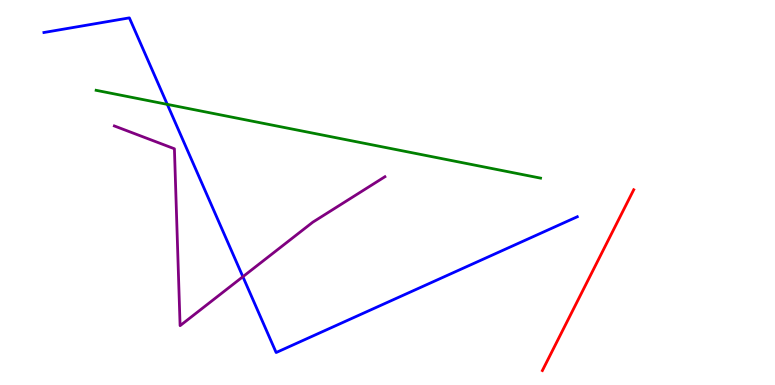[{'lines': ['blue', 'red'], 'intersections': []}, {'lines': ['green', 'red'], 'intersections': []}, {'lines': ['purple', 'red'], 'intersections': []}, {'lines': ['blue', 'green'], 'intersections': [{'x': 2.16, 'y': 7.29}]}, {'lines': ['blue', 'purple'], 'intersections': [{'x': 3.13, 'y': 2.81}]}, {'lines': ['green', 'purple'], 'intersections': []}]